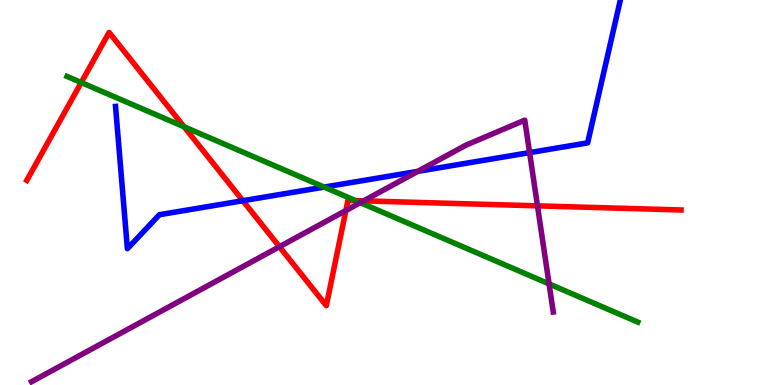[{'lines': ['blue', 'red'], 'intersections': [{'x': 3.13, 'y': 4.79}]}, {'lines': ['green', 'red'], 'intersections': [{'x': 1.05, 'y': 7.86}, {'x': 2.38, 'y': 6.71}, {'x': 4.59, 'y': 4.79}]}, {'lines': ['purple', 'red'], 'intersections': [{'x': 3.61, 'y': 3.59}, {'x': 4.46, 'y': 4.53}, {'x': 4.69, 'y': 4.78}, {'x': 6.94, 'y': 4.65}]}, {'lines': ['blue', 'green'], 'intersections': [{'x': 4.18, 'y': 5.14}]}, {'lines': ['blue', 'purple'], 'intersections': [{'x': 5.39, 'y': 5.55}, {'x': 6.83, 'y': 6.04}]}, {'lines': ['green', 'purple'], 'intersections': [{'x': 4.65, 'y': 4.74}, {'x': 7.08, 'y': 2.63}]}]